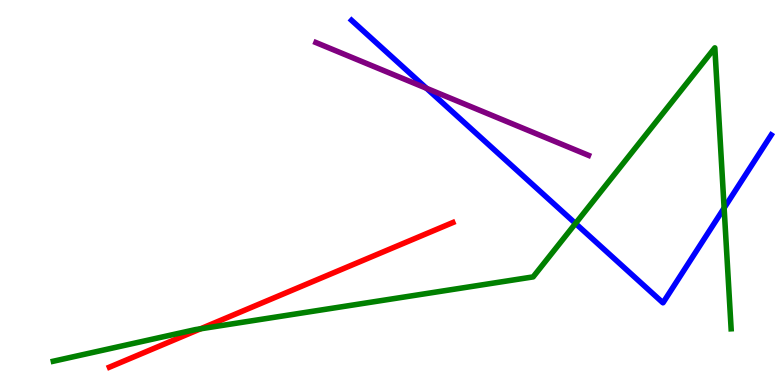[{'lines': ['blue', 'red'], 'intersections': []}, {'lines': ['green', 'red'], 'intersections': [{'x': 2.59, 'y': 1.46}]}, {'lines': ['purple', 'red'], 'intersections': []}, {'lines': ['blue', 'green'], 'intersections': [{'x': 7.43, 'y': 4.2}, {'x': 9.34, 'y': 4.6}]}, {'lines': ['blue', 'purple'], 'intersections': [{'x': 5.5, 'y': 7.71}]}, {'lines': ['green', 'purple'], 'intersections': []}]